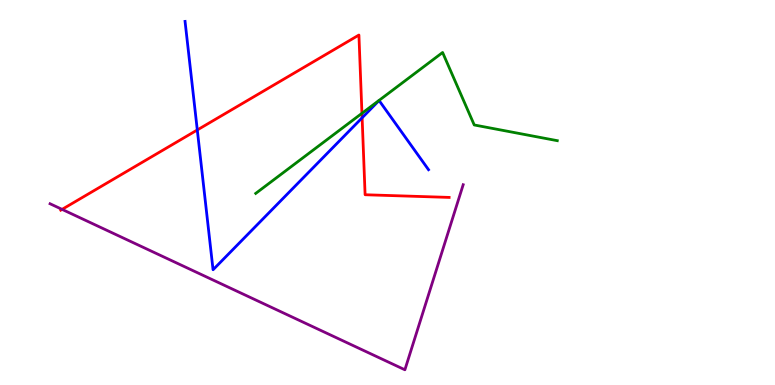[{'lines': ['blue', 'red'], 'intersections': [{'x': 2.55, 'y': 6.62}, {'x': 4.67, 'y': 6.94}]}, {'lines': ['green', 'red'], 'intersections': [{'x': 4.67, 'y': 7.06}]}, {'lines': ['purple', 'red'], 'intersections': [{'x': 0.801, 'y': 4.56}]}, {'lines': ['blue', 'green'], 'intersections': []}, {'lines': ['blue', 'purple'], 'intersections': []}, {'lines': ['green', 'purple'], 'intersections': []}]